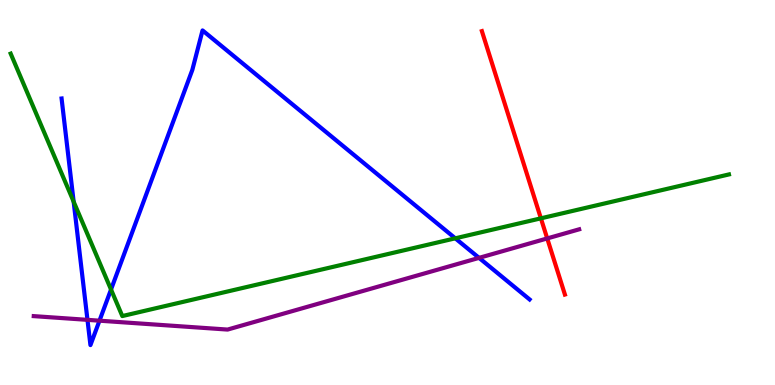[{'lines': ['blue', 'red'], 'intersections': []}, {'lines': ['green', 'red'], 'intersections': [{'x': 6.98, 'y': 4.33}]}, {'lines': ['purple', 'red'], 'intersections': [{'x': 7.06, 'y': 3.81}]}, {'lines': ['blue', 'green'], 'intersections': [{'x': 0.95, 'y': 4.76}, {'x': 1.43, 'y': 2.48}, {'x': 5.87, 'y': 3.81}]}, {'lines': ['blue', 'purple'], 'intersections': [{'x': 1.13, 'y': 1.69}, {'x': 1.28, 'y': 1.67}, {'x': 6.18, 'y': 3.3}]}, {'lines': ['green', 'purple'], 'intersections': []}]